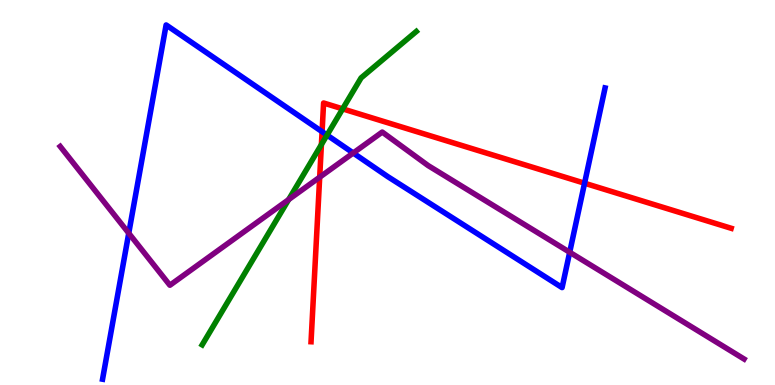[{'lines': ['blue', 'red'], 'intersections': [{'x': 4.16, 'y': 6.58}, {'x': 7.54, 'y': 5.24}]}, {'lines': ['green', 'red'], 'intersections': [{'x': 4.15, 'y': 6.25}, {'x': 4.42, 'y': 7.17}]}, {'lines': ['purple', 'red'], 'intersections': [{'x': 4.13, 'y': 5.4}]}, {'lines': ['blue', 'green'], 'intersections': [{'x': 4.22, 'y': 6.49}]}, {'lines': ['blue', 'purple'], 'intersections': [{'x': 1.66, 'y': 3.94}, {'x': 4.56, 'y': 6.03}, {'x': 7.35, 'y': 3.45}]}, {'lines': ['green', 'purple'], 'intersections': [{'x': 3.72, 'y': 4.82}]}]